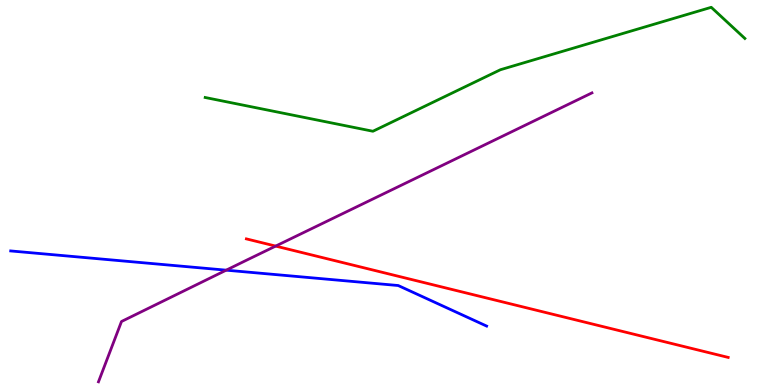[{'lines': ['blue', 'red'], 'intersections': []}, {'lines': ['green', 'red'], 'intersections': []}, {'lines': ['purple', 'red'], 'intersections': [{'x': 3.56, 'y': 3.61}]}, {'lines': ['blue', 'green'], 'intersections': []}, {'lines': ['blue', 'purple'], 'intersections': [{'x': 2.92, 'y': 2.98}]}, {'lines': ['green', 'purple'], 'intersections': []}]